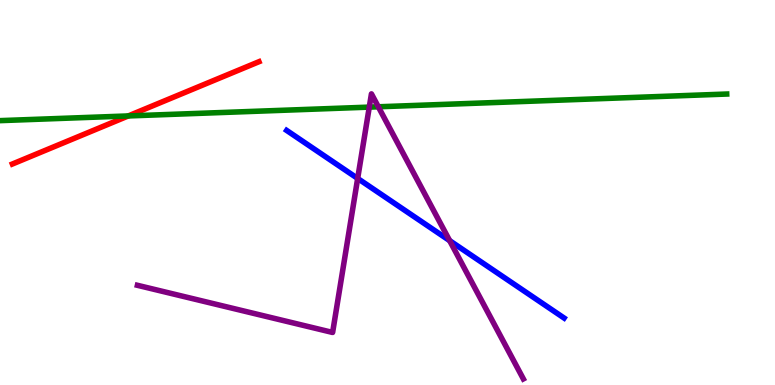[{'lines': ['blue', 'red'], 'intersections': []}, {'lines': ['green', 'red'], 'intersections': [{'x': 1.66, 'y': 6.99}]}, {'lines': ['purple', 'red'], 'intersections': []}, {'lines': ['blue', 'green'], 'intersections': []}, {'lines': ['blue', 'purple'], 'intersections': [{'x': 4.62, 'y': 5.36}, {'x': 5.8, 'y': 3.75}]}, {'lines': ['green', 'purple'], 'intersections': [{'x': 4.76, 'y': 7.22}, {'x': 4.88, 'y': 7.23}]}]